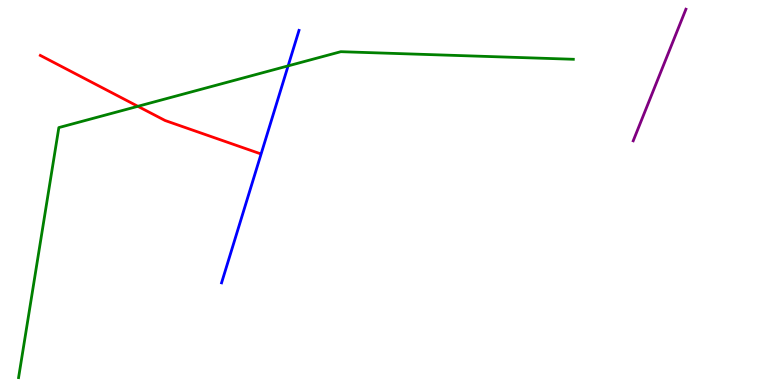[{'lines': ['blue', 'red'], 'intersections': []}, {'lines': ['green', 'red'], 'intersections': [{'x': 1.78, 'y': 7.24}]}, {'lines': ['purple', 'red'], 'intersections': []}, {'lines': ['blue', 'green'], 'intersections': [{'x': 3.72, 'y': 8.29}]}, {'lines': ['blue', 'purple'], 'intersections': []}, {'lines': ['green', 'purple'], 'intersections': []}]